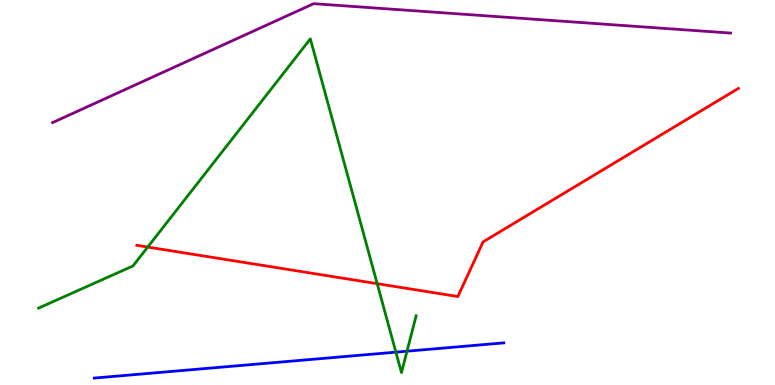[{'lines': ['blue', 'red'], 'intersections': []}, {'lines': ['green', 'red'], 'intersections': [{'x': 1.91, 'y': 3.58}, {'x': 4.87, 'y': 2.63}]}, {'lines': ['purple', 'red'], 'intersections': []}, {'lines': ['blue', 'green'], 'intersections': [{'x': 5.11, 'y': 0.853}, {'x': 5.25, 'y': 0.878}]}, {'lines': ['blue', 'purple'], 'intersections': []}, {'lines': ['green', 'purple'], 'intersections': []}]